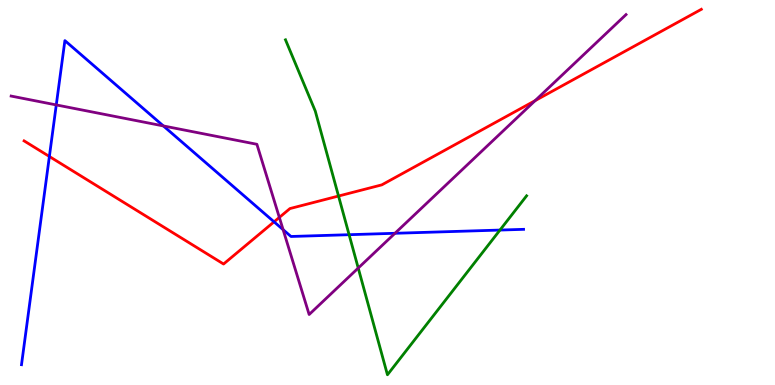[{'lines': ['blue', 'red'], 'intersections': [{'x': 0.637, 'y': 5.94}, {'x': 3.54, 'y': 4.24}]}, {'lines': ['green', 'red'], 'intersections': [{'x': 4.37, 'y': 4.91}]}, {'lines': ['purple', 'red'], 'intersections': [{'x': 3.6, 'y': 4.35}, {'x': 6.91, 'y': 7.39}]}, {'lines': ['blue', 'green'], 'intersections': [{'x': 4.5, 'y': 3.9}, {'x': 6.45, 'y': 4.02}]}, {'lines': ['blue', 'purple'], 'intersections': [{'x': 0.726, 'y': 7.27}, {'x': 2.11, 'y': 6.73}, {'x': 3.65, 'y': 4.03}, {'x': 5.1, 'y': 3.94}]}, {'lines': ['green', 'purple'], 'intersections': [{'x': 4.62, 'y': 3.04}]}]